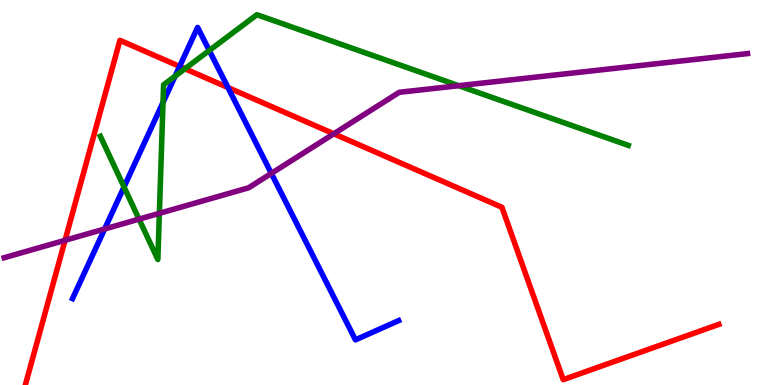[{'lines': ['blue', 'red'], 'intersections': [{'x': 2.32, 'y': 8.27}, {'x': 2.94, 'y': 7.73}]}, {'lines': ['green', 'red'], 'intersections': [{'x': 2.39, 'y': 8.21}]}, {'lines': ['purple', 'red'], 'intersections': [{'x': 0.839, 'y': 3.76}, {'x': 4.31, 'y': 6.52}]}, {'lines': ['blue', 'green'], 'intersections': [{'x': 1.6, 'y': 5.14}, {'x': 2.1, 'y': 7.34}, {'x': 2.26, 'y': 8.02}, {'x': 2.7, 'y': 8.69}]}, {'lines': ['blue', 'purple'], 'intersections': [{'x': 1.35, 'y': 4.05}, {'x': 3.5, 'y': 5.5}]}, {'lines': ['green', 'purple'], 'intersections': [{'x': 1.79, 'y': 4.31}, {'x': 2.06, 'y': 4.46}, {'x': 5.92, 'y': 7.77}]}]